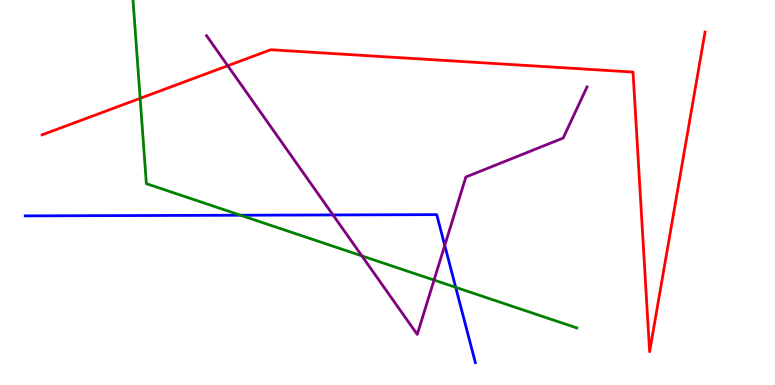[{'lines': ['blue', 'red'], 'intersections': []}, {'lines': ['green', 'red'], 'intersections': [{'x': 1.81, 'y': 7.45}]}, {'lines': ['purple', 'red'], 'intersections': [{'x': 2.94, 'y': 8.29}]}, {'lines': ['blue', 'green'], 'intersections': [{'x': 3.1, 'y': 4.41}, {'x': 5.88, 'y': 2.54}]}, {'lines': ['blue', 'purple'], 'intersections': [{'x': 4.3, 'y': 4.42}, {'x': 5.74, 'y': 3.63}]}, {'lines': ['green', 'purple'], 'intersections': [{'x': 4.67, 'y': 3.35}, {'x': 5.6, 'y': 2.73}]}]